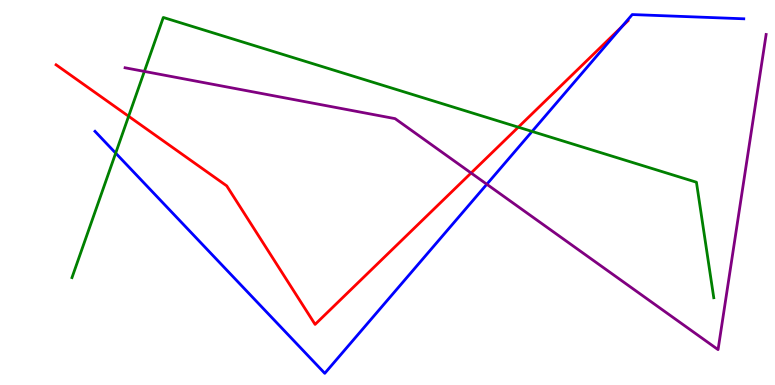[{'lines': ['blue', 'red'], 'intersections': [{'x': 8.02, 'y': 9.31}]}, {'lines': ['green', 'red'], 'intersections': [{'x': 1.66, 'y': 6.98}, {'x': 6.69, 'y': 6.7}]}, {'lines': ['purple', 'red'], 'intersections': [{'x': 6.08, 'y': 5.51}]}, {'lines': ['blue', 'green'], 'intersections': [{'x': 1.49, 'y': 6.02}, {'x': 6.87, 'y': 6.59}]}, {'lines': ['blue', 'purple'], 'intersections': [{'x': 6.28, 'y': 5.21}]}, {'lines': ['green', 'purple'], 'intersections': [{'x': 1.86, 'y': 8.15}]}]